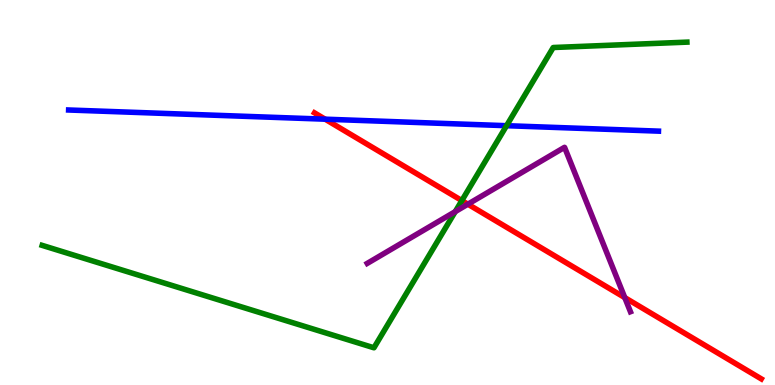[{'lines': ['blue', 'red'], 'intersections': [{'x': 4.2, 'y': 6.9}]}, {'lines': ['green', 'red'], 'intersections': [{'x': 5.96, 'y': 4.79}]}, {'lines': ['purple', 'red'], 'intersections': [{'x': 6.04, 'y': 4.7}, {'x': 8.06, 'y': 2.27}]}, {'lines': ['blue', 'green'], 'intersections': [{'x': 6.54, 'y': 6.74}]}, {'lines': ['blue', 'purple'], 'intersections': []}, {'lines': ['green', 'purple'], 'intersections': [{'x': 5.87, 'y': 4.5}]}]